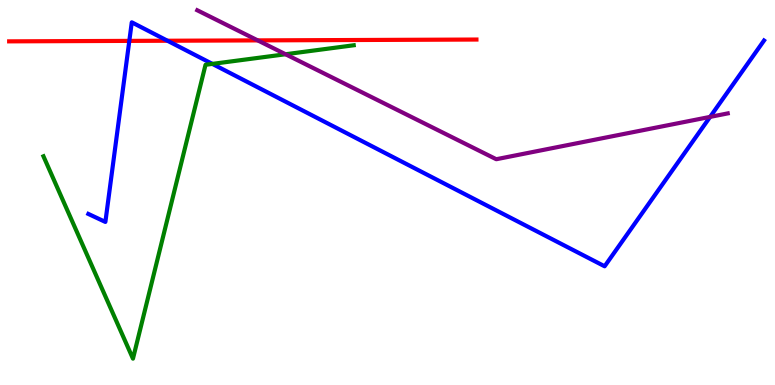[{'lines': ['blue', 'red'], 'intersections': [{'x': 1.67, 'y': 8.94}, {'x': 2.16, 'y': 8.94}]}, {'lines': ['green', 'red'], 'intersections': []}, {'lines': ['purple', 'red'], 'intersections': [{'x': 3.33, 'y': 8.95}]}, {'lines': ['blue', 'green'], 'intersections': [{'x': 2.74, 'y': 8.34}]}, {'lines': ['blue', 'purple'], 'intersections': [{'x': 9.16, 'y': 6.96}]}, {'lines': ['green', 'purple'], 'intersections': [{'x': 3.68, 'y': 8.59}]}]